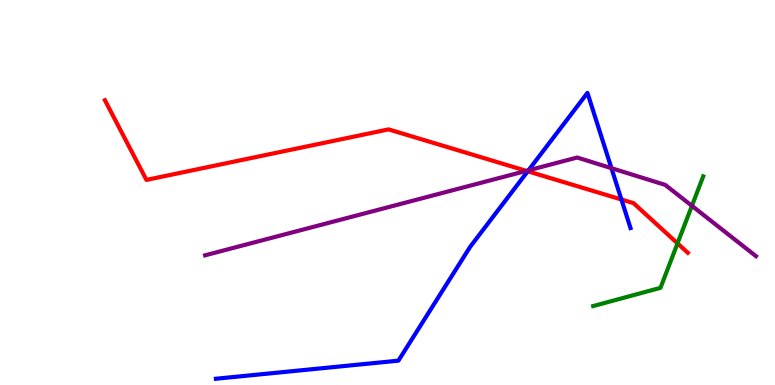[{'lines': ['blue', 'red'], 'intersections': [{'x': 6.81, 'y': 5.55}, {'x': 8.02, 'y': 4.82}]}, {'lines': ['green', 'red'], 'intersections': [{'x': 8.74, 'y': 3.68}]}, {'lines': ['purple', 'red'], 'intersections': [{'x': 6.79, 'y': 5.56}]}, {'lines': ['blue', 'green'], 'intersections': []}, {'lines': ['blue', 'purple'], 'intersections': [{'x': 6.82, 'y': 5.58}, {'x': 7.89, 'y': 5.63}]}, {'lines': ['green', 'purple'], 'intersections': [{'x': 8.93, 'y': 4.65}]}]